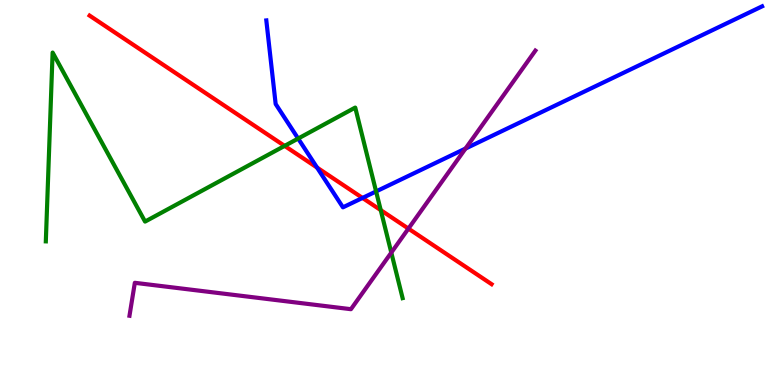[{'lines': ['blue', 'red'], 'intersections': [{'x': 4.09, 'y': 5.65}, {'x': 4.68, 'y': 4.86}]}, {'lines': ['green', 'red'], 'intersections': [{'x': 3.67, 'y': 6.21}, {'x': 4.91, 'y': 4.54}]}, {'lines': ['purple', 'red'], 'intersections': [{'x': 5.27, 'y': 4.06}]}, {'lines': ['blue', 'green'], 'intersections': [{'x': 3.85, 'y': 6.4}, {'x': 4.85, 'y': 5.03}]}, {'lines': ['blue', 'purple'], 'intersections': [{'x': 6.01, 'y': 6.14}]}, {'lines': ['green', 'purple'], 'intersections': [{'x': 5.05, 'y': 3.44}]}]